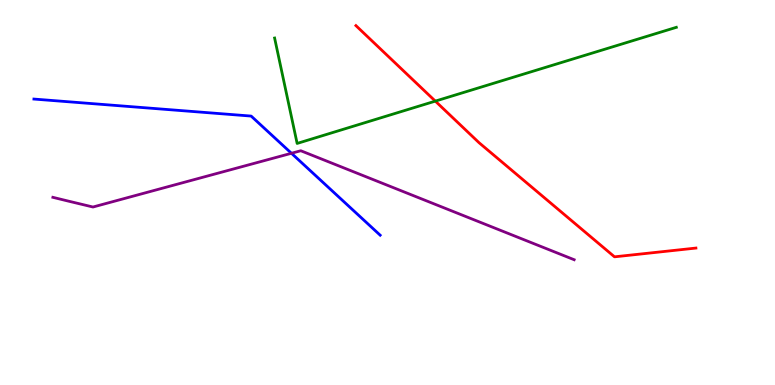[{'lines': ['blue', 'red'], 'intersections': []}, {'lines': ['green', 'red'], 'intersections': [{'x': 5.62, 'y': 7.37}]}, {'lines': ['purple', 'red'], 'intersections': []}, {'lines': ['blue', 'green'], 'intersections': []}, {'lines': ['blue', 'purple'], 'intersections': [{'x': 3.76, 'y': 6.02}]}, {'lines': ['green', 'purple'], 'intersections': []}]